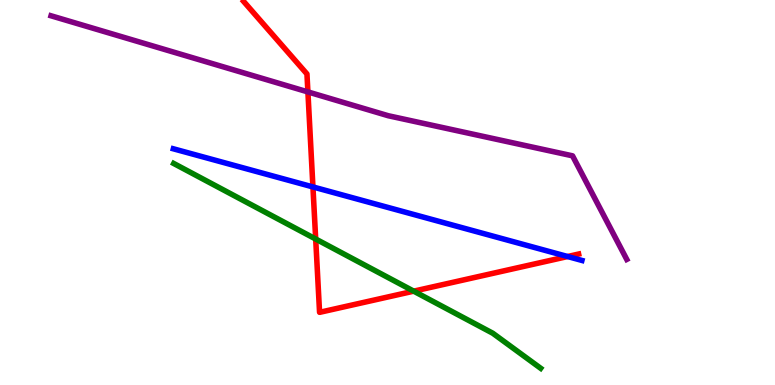[{'lines': ['blue', 'red'], 'intersections': [{'x': 4.04, 'y': 5.14}, {'x': 7.32, 'y': 3.34}]}, {'lines': ['green', 'red'], 'intersections': [{'x': 4.07, 'y': 3.79}, {'x': 5.34, 'y': 2.44}]}, {'lines': ['purple', 'red'], 'intersections': [{'x': 3.97, 'y': 7.61}]}, {'lines': ['blue', 'green'], 'intersections': []}, {'lines': ['blue', 'purple'], 'intersections': []}, {'lines': ['green', 'purple'], 'intersections': []}]